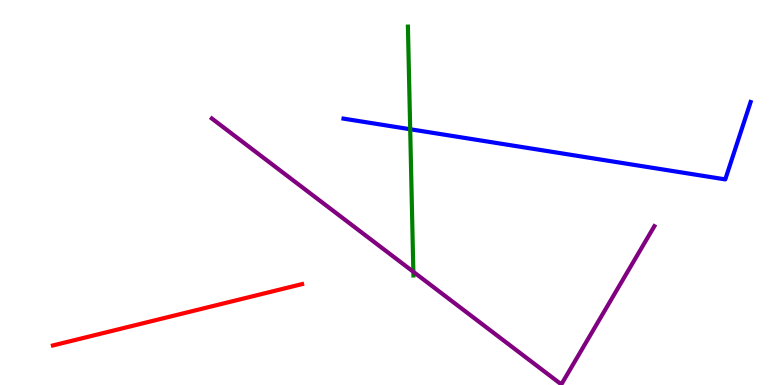[{'lines': ['blue', 'red'], 'intersections': []}, {'lines': ['green', 'red'], 'intersections': []}, {'lines': ['purple', 'red'], 'intersections': []}, {'lines': ['blue', 'green'], 'intersections': [{'x': 5.29, 'y': 6.64}]}, {'lines': ['blue', 'purple'], 'intersections': []}, {'lines': ['green', 'purple'], 'intersections': [{'x': 5.33, 'y': 2.94}]}]